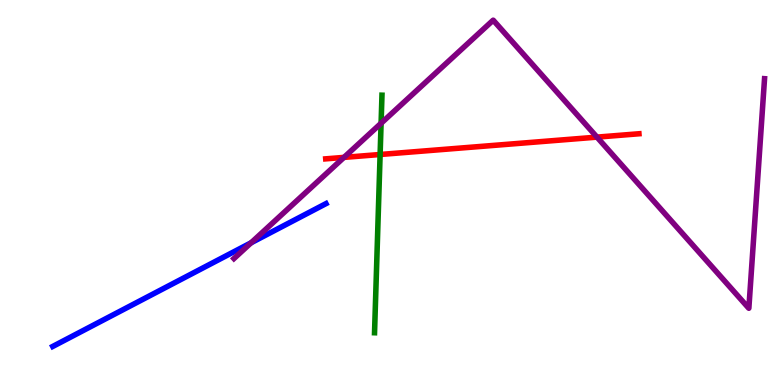[{'lines': ['blue', 'red'], 'intersections': []}, {'lines': ['green', 'red'], 'intersections': [{'x': 4.9, 'y': 5.99}]}, {'lines': ['purple', 'red'], 'intersections': [{'x': 4.44, 'y': 5.91}, {'x': 7.7, 'y': 6.44}]}, {'lines': ['blue', 'green'], 'intersections': []}, {'lines': ['blue', 'purple'], 'intersections': [{'x': 3.24, 'y': 3.69}]}, {'lines': ['green', 'purple'], 'intersections': [{'x': 4.92, 'y': 6.8}]}]